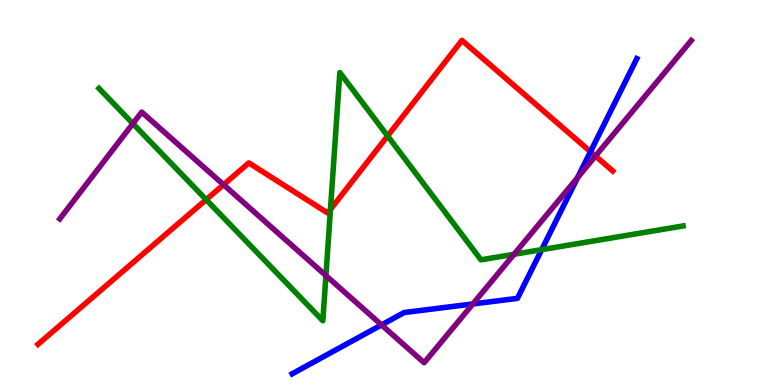[{'lines': ['blue', 'red'], 'intersections': [{'x': 7.62, 'y': 6.06}]}, {'lines': ['green', 'red'], 'intersections': [{'x': 2.66, 'y': 4.81}, {'x': 4.26, 'y': 4.56}, {'x': 5.0, 'y': 6.47}]}, {'lines': ['purple', 'red'], 'intersections': [{'x': 2.88, 'y': 5.2}, {'x': 7.68, 'y': 5.95}]}, {'lines': ['blue', 'green'], 'intersections': [{'x': 6.99, 'y': 3.52}]}, {'lines': ['blue', 'purple'], 'intersections': [{'x': 4.92, 'y': 1.56}, {'x': 6.1, 'y': 2.11}, {'x': 7.45, 'y': 5.39}]}, {'lines': ['green', 'purple'], 'intersections': [{'x': 1.71, 'y': 6.79}, {'x': 4.21, 'y': 2.84}, {'x': 6.63, 'y': 3.4}]}]